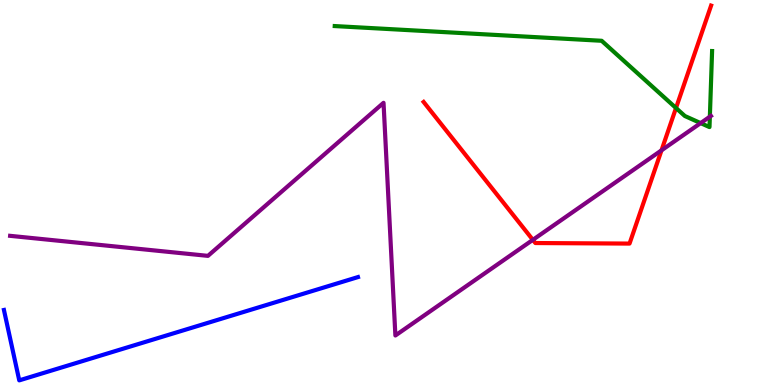[{'lines': ['blue', 'red'], 'intersections': []}, {'lines': ['green', 'red'], 'intersections': [{'x': 8.72, 'y': 7.19}]}, {'lines': ['purple', 'red'], 'intersections': [{'x': 6.88, 'y': 3.77}, {'x': 8.54, 'y': 6.1}]}, {'lines': ['blue', 'green'], 'intersections': []}, {'lines': ['blue', 'purple'], 'intersections': []}, {'lines': ['green', 'purple'], 'intersections': [{'x': 9.04, 'y': 6.8}, {'x': 9.16, 'y': 6.97}]}]